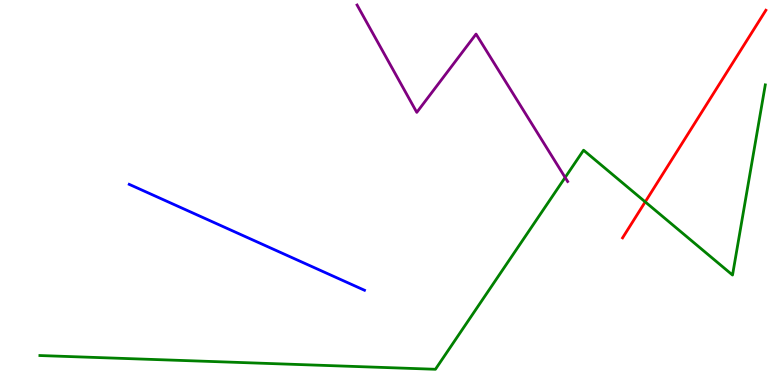[{'lines': ['blue', 'red'], 'intersections': []}, {'lines': ['green', 'red'], 'intersections': [{'x': 8.33, 'y': 4.76}]}, {'lines': ['purple', 'red'], 'intersections': []}, {'lines': ['blue', 'green'], 'intersections': []}, {'lines': ['blue', 'purple'], 'intersections': []}, {'lines': ['green', 'purple'], 'intersections': [{'x': 7.29, 'y': 5.39}]}]